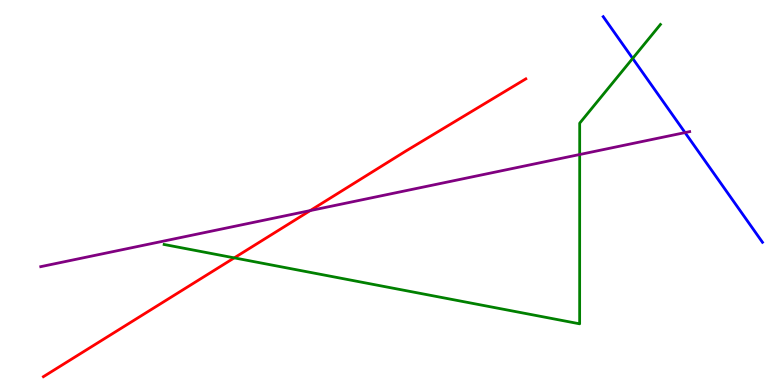[{'lines': ['blue', 'red'], 'intersections': []}, {'lines': ['green', 'red'], 'intersections': [{'x': 3.02, 'y': 3.3}]}, {'lines': ['purple', 'red'], 'intersections': [{'x': 4.0, 'y': 4.53}]}, {'lines': ['blue', 'green'], 'intersections': [{'x': 8.16, 'y': 8.48}]}, {'lines': ['blue', 'purple'], 'intersections': [{'x': 8.84, 'y': 6.56}]}, {'lines': ['green', 'purple'], 'intersections': [{'x': 7.48, 'y': 5.99}]}]